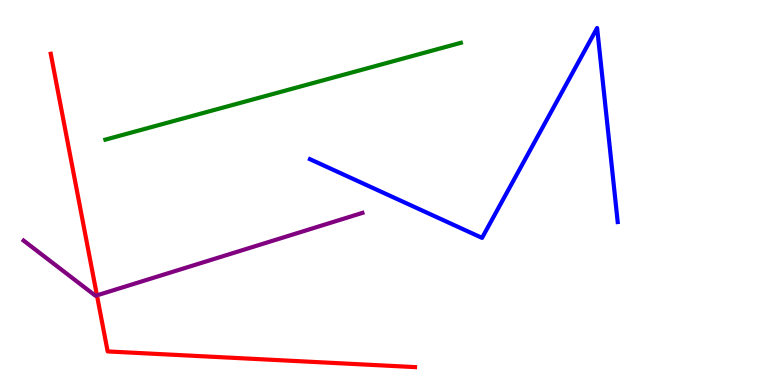[{'lines': ['blue', 'red'], 'intersections': []}, {'lines': ['green', 'red'], 'intersections': []}, {'lines': ['purple', 'red'], 'intersections': [{'x': 1.25, 'y': 2.33}]}, {'lines': ['blue', 'green'], 'intersections': []}, {'lines': ['blue', 'purple'], 'intersections': []}, {'lines': ['green', 'purple'], 'intersections': []}]